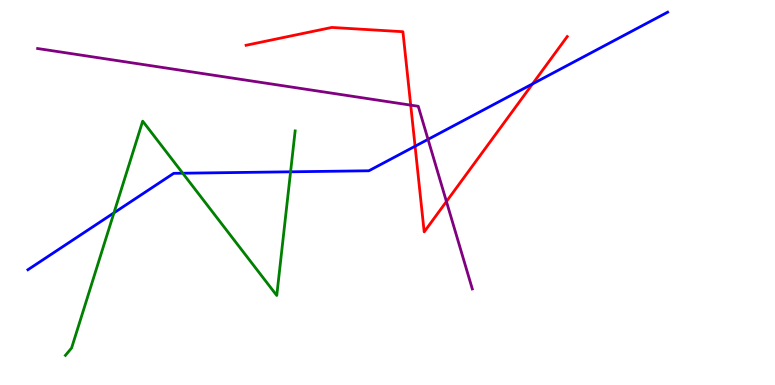[{'lines': ['blue', 'red'], 'intersections': [{'x': 5.36, 'y': 6.2}, {'x': 6.87, 'y': 7.82}]}, {'lines': ['green', 'red'], 'intersections': []}, {'lines': ['purple', 'red'], 'intersections': [{'x': 5.3, 'y': 7.27}, {'x': 5.76, 'y': 4.77}]}, {'lines': ['blue', 'green'], 'intersections': [{'x': 1.47, 'y': 4.47}, {'x': 2.36, 'y': 5.5}, {'x': 3.75, 'y': 5.54}]}, {'lines': ['blue', 'purple'], 'intersections': [{'x': 5.52, 'y': 6.38}]}, {'lines': ['green', 'purple'], 'intersections': []}]